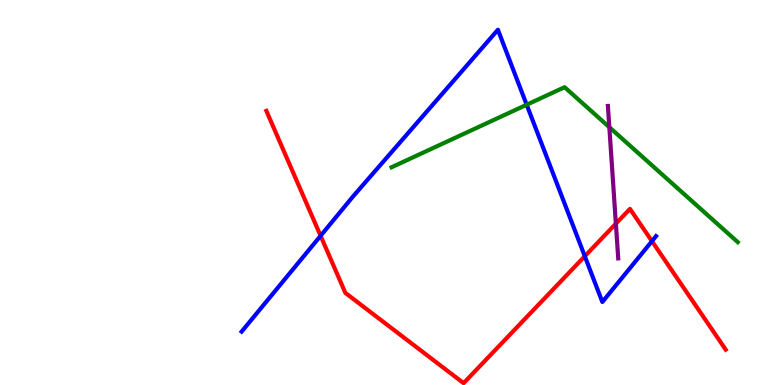[{'lines': ['blue', 'red'], 'intersections': [{'x': 4.14, 'y': 3.88}, {'x': 7.55, 'y': 3.35}, {'x': 8.41, 'y': 3.74}]}, {'lines': ['green', 'red'], 'intersections': []}, {'lines': ['purple', 'red'], 'intersections': [{'x': 7.95, 'y': 4.19}]}, {'lines': ['blue', 'green'], 'intersections': [{'x': 6.8, 'y': 7.28}]}, {'lines': ['blue', 'purple'], 'intersections': []}, {'lines': ['green', 'purple'], 'intersections': [{'x': 7.86, 'y': 6.7}]}]